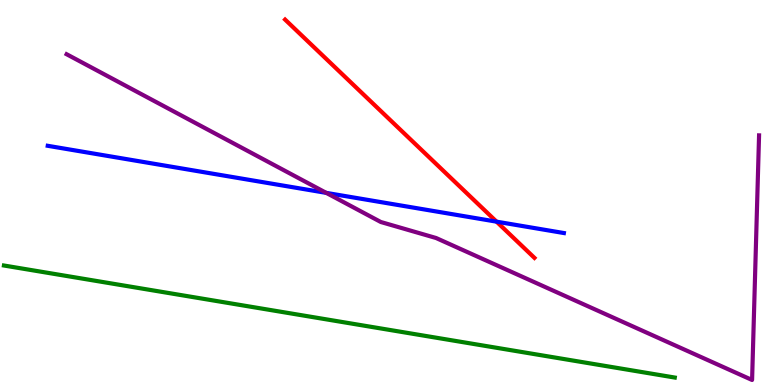[{'lines': ['blue', 'red'], 'intersections': [{'x': 6.41, 'y': 4.24}]}, {'lines': ['green', 'red'], 'intersections': []}, {'lines': ['purple', 'red'], 'intersections': []}, {'lines': ['blue', 'green'], 'intersections': []}, {'lines': ['blue', 'purple'], 'intersections': [{'x': 4.21, 'y': 4.99}]}, {'lines': ['green', 'purple'], 'intersections': []}]